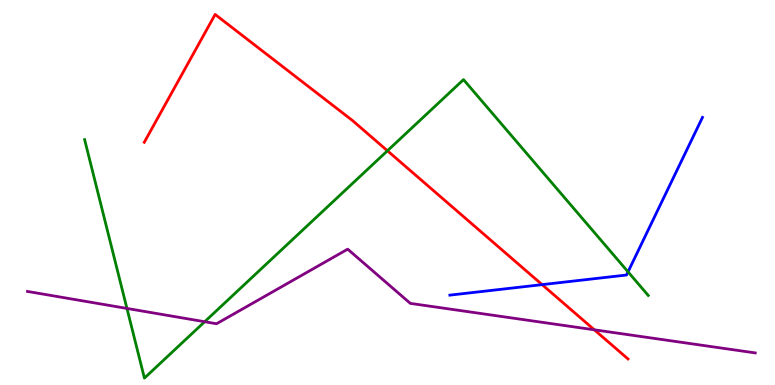[{'lines': ['blue', 'red'], 'intersections': [{'x': 7.0, 'y': 2.61}]}, {'lines': ['green', 'red'], 'intersections': [{'x': 5.0, 'y': 6.08}]}, {'lines': ['purple', 'red'], 'intersections': [{'x': 7.67, 'y': 1.43}]}, {'lines': ['blue', 'green'], 'intersections': [{'x': 8.1, 'y': 2.94}]}, {'lines': ['blue', 'purple'], 'intersections': []}, {'lines': ['green', 'purple'], 'intersections': [{'x': 1.64, 'y': 1.99}, {'x': 2.64, 'y': 1.64}]}]